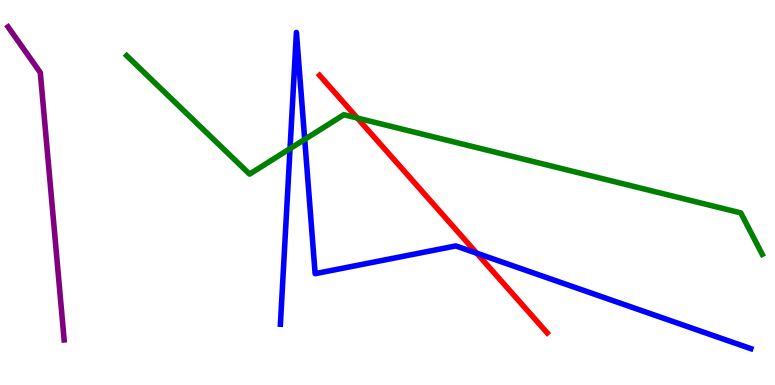[{'lines': ['blue', 'red'], 'intersections': [{'x': 6.15, 'y': 3.42}]}, {'lines': ['green', 'red'], 'intersections': [{'x': 4.61, 'y': 6.93}]}, {'lines': ['purple', 'red'], 'intersections': []}, {'lines': ['blue', 'green'], 'intersections': [{'x': 3.74, 'y': 6.14}, {'x': 3.93, 'y': 6.38}]}, {'lines': ['blue', 'purple'], 'intersections': []}, {'lines': ['green', 'purple'], 'intersections': []}]